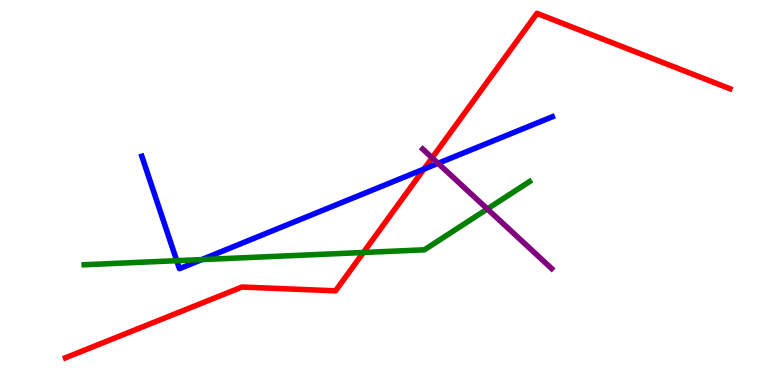[{'lines': ['blue', 'red'], 'intersections': [{'x': 5.47, 'y': 5.61}]}, {'lines': ['green', 'red'], 'intersections': [{'x': 4.69, 'y': 3.44}]}, {'lines': ['purple', 'red'], 'intersections': [{'x': 5.58, 'y': 5.9}]}, {'lines': ['blue', 'green'], 'intersections': [{'x': 2.28, 'y': 3.23}, {'x': 2.6, 'y': 3.26}]}, {'lines': ['blue', 'purple'], 'intersections': [{'x': 5.65, 'y': 5.76}]}, {'lines': ['green', 'purple'], 'intersections': [{'x': 6.29, 'y': 4.57}]}]